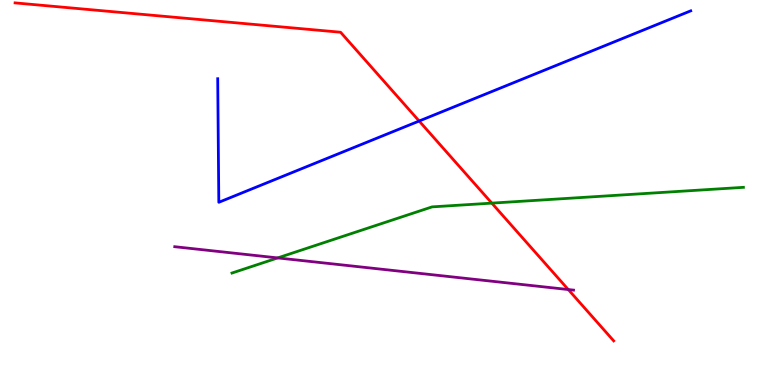[{'lines': ['blue', 'red'], 'intersections': [{'x': 5.41, 'y': 6.86}]}, {'lines': ['green', 'red'], 'intersections': [{'x': 6.35, 'y': 4.72}]}, {'lines': ['purple', 'red'], 'intersections': [{'x': 7.33, 'y': 2.48}]}, {'lines': ['blue', 'green'], 'intersections': []}, {'lines': ['blue', 'purple'], 'intersections': []}, {'lines': ['green', 'purple'], 'intersections': [{'x': 3.58, 'y': 3.3}]}]